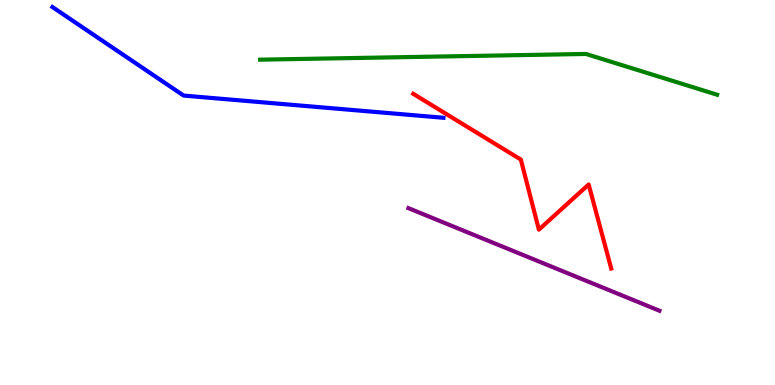[{'lines': ['blue', 'red'], 'intersections': []}, {'lines': ['green', 'red'], 'intersections': []}, {'lines': ['purple', 'red'], 'intersections': []}, {'lines': ['blue', 'green'], 'intersections': []}, {'lines': ['blue', 'purple'], 'intersections': []}, {'lines': ['green', 'purple'], 'intersections': []}]